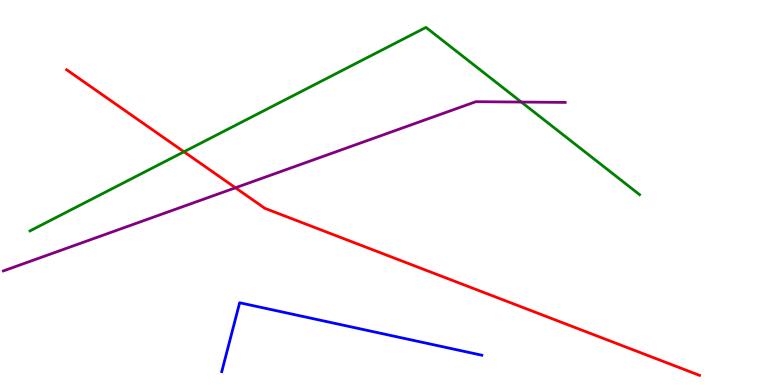[{'lines': ['blue', 'red'], 'intersections': []}, {'lines': ['green', 'red'], 'intersections': [{'x': 2.37, 'y': 6.06}]}, {'lines': ['purple', 'red'], 'intersections': [{'x': 3.04, 'y': 5.12}]}, {'lines': ['blue', 'green'], 'intersections': []}, {'lines': ['blue', 'purple'], 'intersections': []}, {'lines': ['green', 'purple'], 'intersections': [{'x': 6.73, 'y': 7.35}]}]